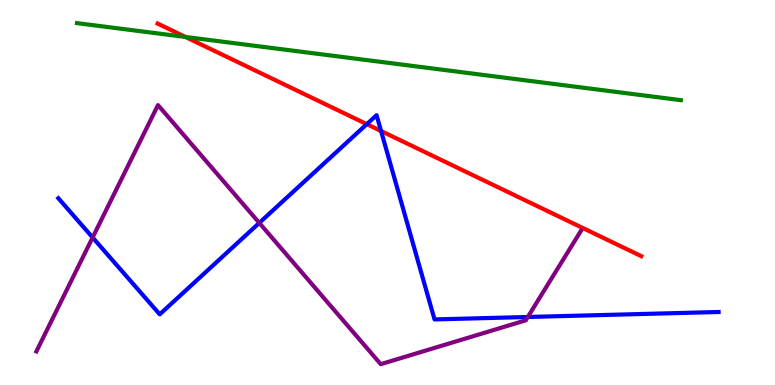[{'lines': ['blue', 'red'], 'intersections': [{'x': 4.73, 'y': 6.78}, {'x': 4.92, 'y': 6.6}]}, {'lines': ['green', 'red'], 'intersections': [{'x': 2.39, 'y': 9.04}]}, {'lines': ['purple', 'red'], 'intersections': []}, {'lines': ['blue', 'green'], 'intersections': []}, {'lines': ['blue', 'purple'], 'intersections': [{'x': 1.2, 'y': 3.83}, {'x': 3.35, 'y': 4.21}, {'x': 6.81, 'y': 1.77}]}, {'lines': ['green', 'purple'], 'intersections': []}]